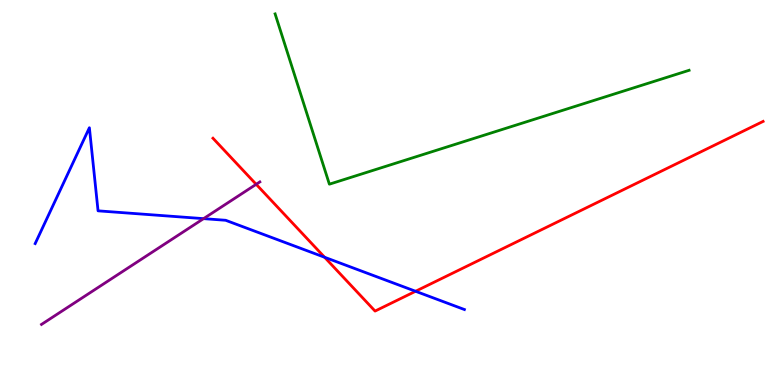[{'lines': ['blue', 'red'], 'intersections': [{'x': 4.19, 'y': 3.32}, {'x': 5.36, 'y': 2.43}]}, {'lines': ['green', 'red'], 'intersections': []}, {'lines': ['purple', 'red'], 'intersections': [{'x': 3.31, 'y': 5.21}]}, {'lines': ['blue', 'green'], 'intersections': []}, {'lines': ['blue', 'purple'], 'intersections': [{'x': 2.63, 'y': 4.32}]}, {'lines': ['green', 'purple'], 'intersections': []}]